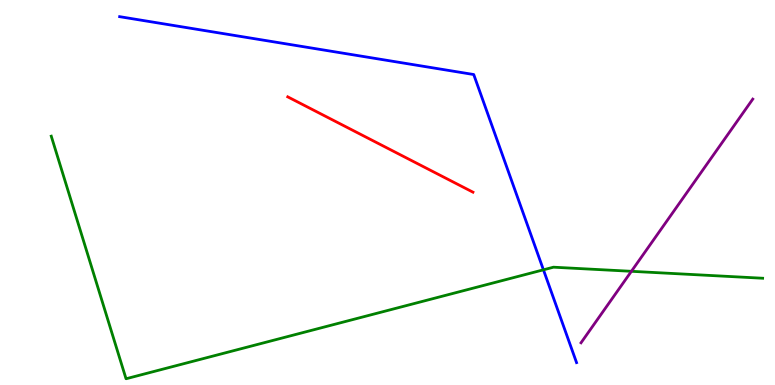[{'lines': ['blue', 'red'], 'intersections': []}, {'lines': ['green', 'red'], 'intersections': []}, {'lines': ['purple', 'red'], 'intersections': []}, {'lines': ['blue', 'green'], 'intersections': [{'x': 7.01, 'y': 2.99}]}, {'lines': ['blue', 'purple'], 'intersections': []}, {'lines': ['green', 'purple'], 'intersections': [{'x': 8.15, 'y': 2.95}]}]